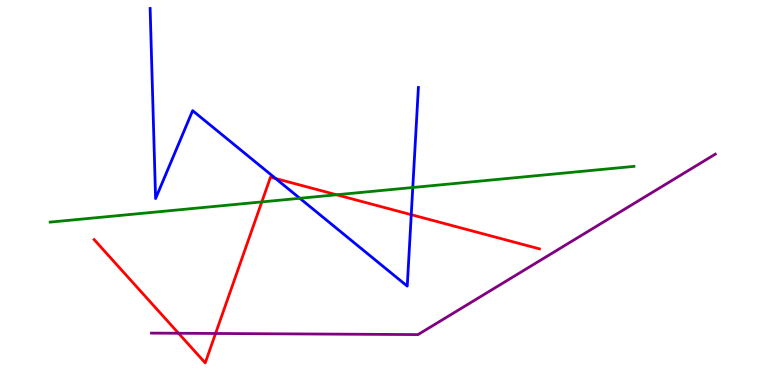[{'lines': ['blue', 'red'], 'intersections': [{'x': 3.56, 'y': 5.36}, {'x': 5.31, 'y': 4.42}]}, {'lines': ['green', 'red'], 'intersections': [{'x': 3.38, 'y': 4.76}, {'x': 4.34, 'y': 4.94}]}, {'lines': ['purple', 'red'], 'intersections': [{'x': 2.3, 'y': 1.34}, {'x': 2.78, 'y': 1.34}]}, {'lines': ['blue', 'green'], 'intersections': [{'x': 3.87, 'y': 4.85}, {'x': 5.33, 'y': 5.13}]}, {'lines': ['blue', 'purple'], 'intersections': []}, {'lines': ['green', 'purple'], 'intersections': []}]